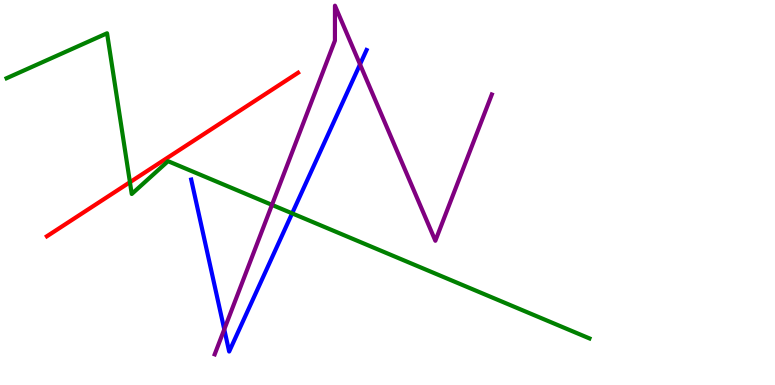[{'lines': ['blue', 'red'], 'intersections': []}, {'lines': ['green', 'red'], 'intersections': [{'x': 1.68, 'y': 5.27}]}, {'lines': ['purple', 'red'], 'intersections': []}, {'lines': ['blue', 'green'], 'intersections': [{'x': 3.77, 'y': 4.46}]}, {'lines': ['blue', 'purple'], 'intersections': [{'x': 2.89, 'y': 1.44}, {'x': 4.65, 'y': 8.33}]}, {'lines': ['green', 'purple'], 'intersections': [{'x': 3.51, 'y': 4.68}]}]